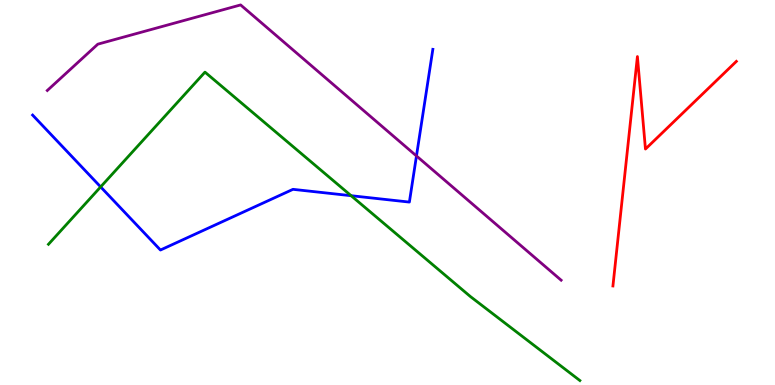[{'lines': ['blue', 'red'], 'intersections': []}, {'lines': ['green', 'red'], 'intersections': []}, {'lines': ['purple', 'red'], 'intersections': []}, {'lines': ['blue', 'green'], 'intersections': [{'x': 1.3, 'y': 5.15}, {'x': 4.53, 'y': 4.92}]}, {'lines': ['blue', 'purple'], 'intersections': [{'x': 5.37, 'y': 5.95}]}, {'lines': ['green', 'purple'], 'intersections': []}]